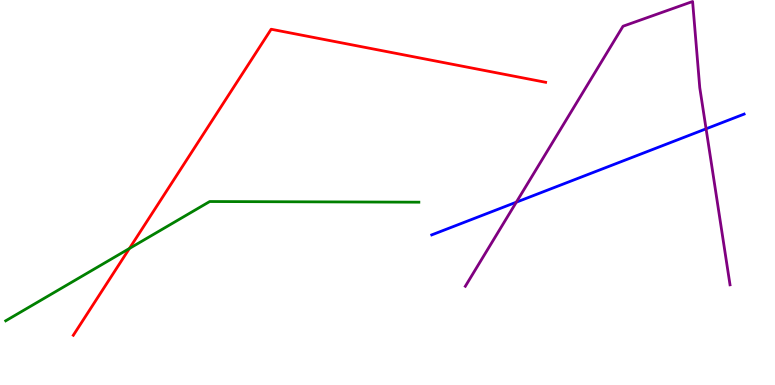[{'lines': ['blue', 'red'], 'intersections': []}, {'lines': ['green', 'red'], 'intersections': [{'x': 1.67, 'y': 3.55}]}, {'lines': ['purple', 'red'], 'intersections': []}, {'lines': ['blue', 'green'], 'intersections': []}, {'lines': ['blue', 'purple'], 'intersections': [{'x': 6.66, 'y': 4.75}, {'x': 9.11, 'y': 6.65}]}, {'lines': ['green', 'purple'], 'intersections': []}]